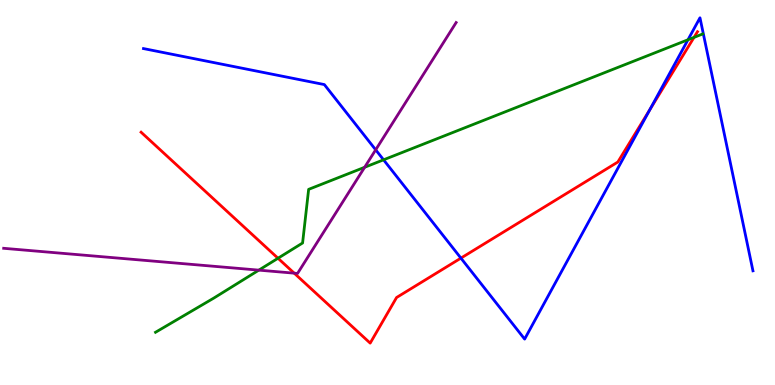[{'lines': ['blue', 'red'], 'intersections': [{'x': 5.95, 'y': 3.3}, {'x': 8.39, 'y': 7.15}]}, {'lines': ['green', 'red'], 'intersections': [{'x': 3.59, 'y': 3.29}, {'x': 8.96, 'y': 9.03}]}, {'lines': ['purple', 'red'], 'intersections': [{'x': 3.8, 'y': 2.9}]}, {'lines': ['blue', 'green'], 'intersections': [{'x': 4.95, 'y': 5.85}, {'x': 8.88, 'y': 8.97}]}, {'lines': ['blue', 'purple'], 'intersections': [{'x': 4.85, 'y': 6.11}]}, {'lines': ['green', 'purple'], 'intersections': [{'x': 3.34, 'y': 2.98}, {'x': 4.71, 'y': 5.66}]}]